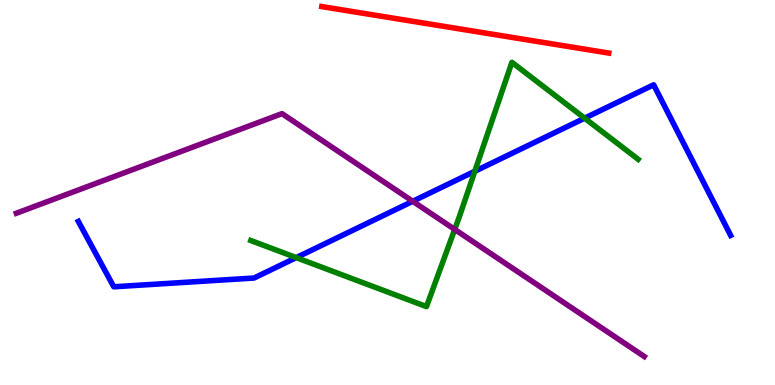[{'lines': ['blue', 'red'], 'intersections': []}, {'lines': ['green', 'red'], 'intersections': []}, {'lines': ['purple', 'red'], 'intersections': []}, {'lines': ['blue', 'green'], 'intersections': [{'x': 3.82, 'y': 3.31}, {'x': 6.13, 'y': 5.55}, {'x': 7.54, 'y': 6.93}]}, {'lines': ['blue', 'purple'], 'intersections': [{'x': 5.33, 'y': 4.77}]}, {'lines': ['green', 'purple'], 'intersections': [{'x': 5.87, 'y': 4.04}]}]